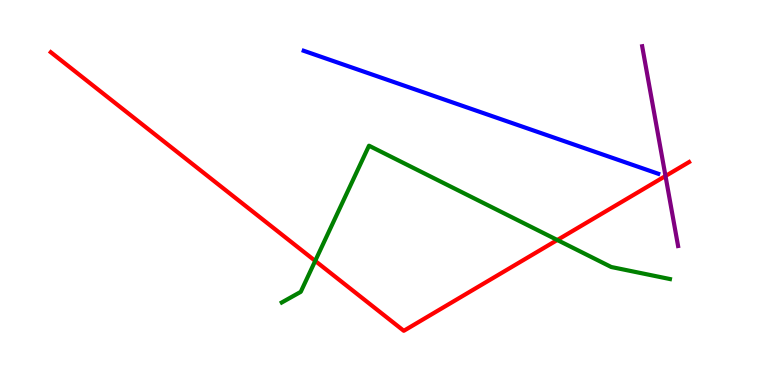[{'lines': ['blue', 'red'], 'intersections': []}, {'lines': ['green', 'red'], 'intersections': [{'x': 4.07, 'y': 3.22}, {'x': 7.19, 'y': 3.77}]}, {'lines': ['purple', 'red'], 'intersections': [{'x': 8.59, 'y': 5.43}]}, {'lines': ['blue', 'green'], 'intersections': []}, {'lines': ['blue', 'purple'], 'intersections': []}, {'lines': ['green', 'purple'], 'intersections': []}]